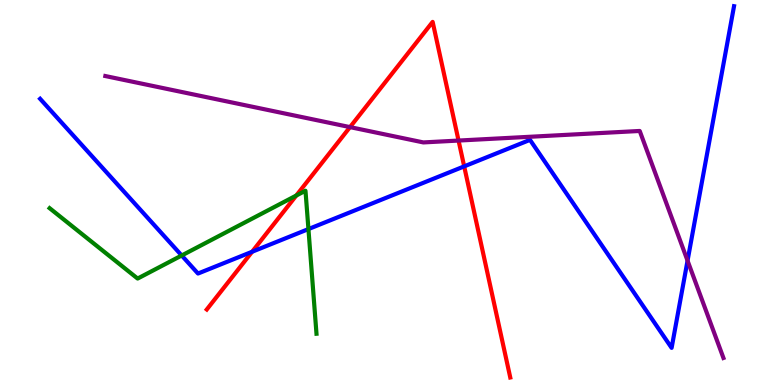[{'lines': ['blue', 'red'], 'intersections': [{'x': 3.25, 'y': 3.46}, {'x': 5.99, 'y': 5.68}]}, {'lines': ['green', 'red'], 'intersections': [{'x': 3.82, 'y': 4.92}]}, {'lines': ['purple', 'red'], 'intersections': [{'x': 4.52, 'y': 6.7}, {'x': 5.92, 'y': 6.35}]}, {'lines': ['blue', 'green'], 'intersections': [{'x': 2.34, 'y': 3.36}, {'x': 3.98, 'y': 4.05}]}, {'lines': ['blue', 'purple'], 'intersections': [{'x': 8.87, 'y': 3.23}]}, {'lines': ['green', 'purple'], 'intersections': []}]